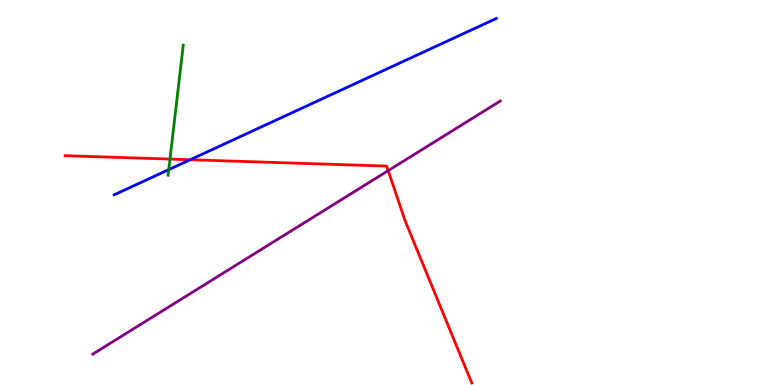[{'lines': ['blue', 'red'], 'intersections': [{'x': 2.45, 'y': 5.85}]}, {'lines': ['green', 'red'], 'intersections': [{'x': 2.19, 'y': 5.87}]}, {'lines': ['purple', 'red'], 'intersections': [{'x': 5.01, 'y': 5.57}]}, {'lines': ['blue', 'green'], 'intersections': [{'x': 2.18, 'y': 5.59}]}, {'lines': ['blue', 'purple'], 'intersections': []}, {'lines': ['green', 'purple'], 'intersections': []}]